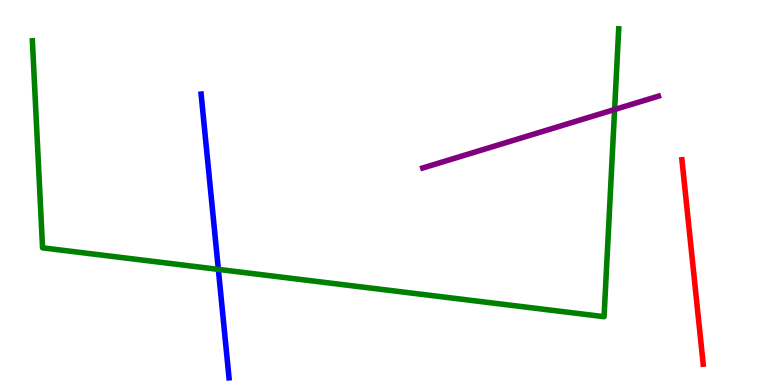[{'lines': ['blue', 'red'], 'intersections': []}, {'lines': ['green', 'red'], 'intersections': []}, {'lines': ['purple', 'red'], 'intersections': []}, {'lines': ['blue', 'green'], 'intersections': [{'x': 2.82, 'y': 3.0}]}, {'lines': ['blue', 'purple'], 'intersections': []}, {'lines': ['green', 'purple'], 'intersections': [{'x': 7.93, 'y': 7.16}]}]